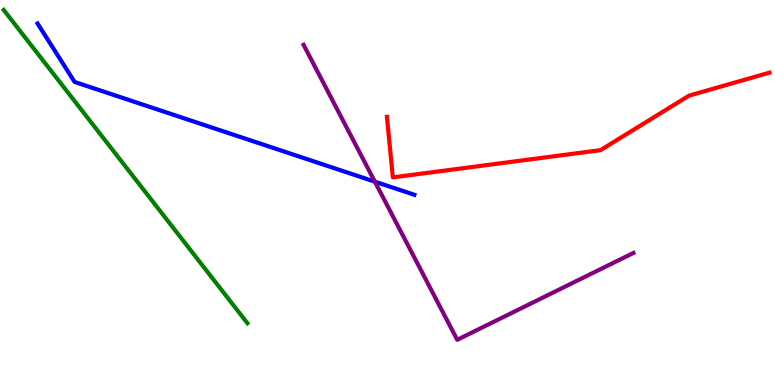[{'lines': ['blue', 'red'], 'intersections': []}, {'lines': ['green', 'red'], 'intersections': []}, {'lines': ['purple', 'red'], 'intersections': []}, {'lines': ['blue', 'green'], 'intersections': []}, {'lines': ['blue', 'purple'], 'intersections': [{'x': 4.84, 'y': 5.28}]}, {'lines': ['green', 'purple'], 'intersections': []}]